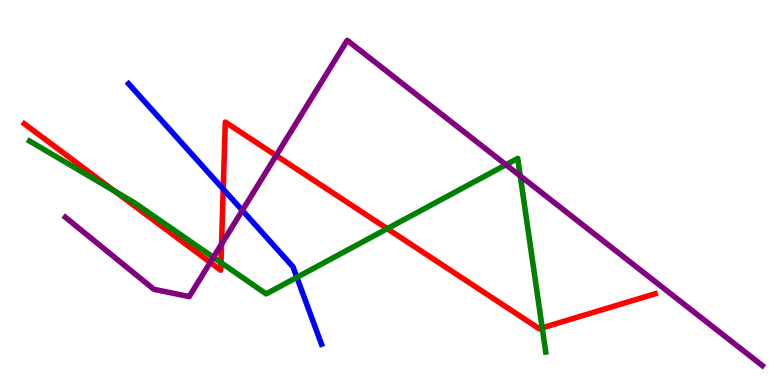[{'lines': ['blue', 'red'], 'intersections': [{'x': 2.88, 'y': 5.09}]}, {'lines': ['green', 'red'], 'intersections': [{'x': 1.48, 'y': 5.03}, {'x': 2.85, 'y': 3.18}, {'x': 5.0, 'y': 4.06}, {'x': 7.0, 'y': 1.48}]}, {'lines': ['purple', 'red'], 'intersections': [{'x': 2.71, 'y': 3.18}, {'x': 2.86, 'y': 3.66}, {'x': 3.56, 'y': 5.96}]}, {'lines': ['blue', 'green'], 'intersections': [{'x': 3.83, 'y': 2.8}]}, {'lines': ['blue', 'purple'], 'intersections': [{'x': 3.13, 'y': 4.53}]}, {'lines': ['green', 'purple'], 'intersections': [{'x': 2.75, 'y': 3.31}, {'x': 6.53, 'y': 5.72}, {'x': 6.71, 'y': 5.43}]}]